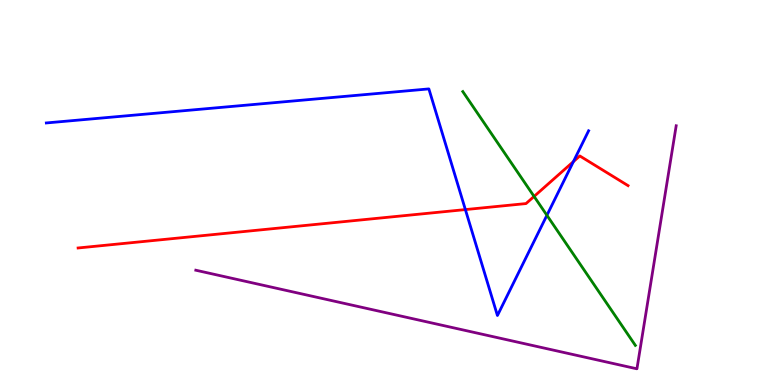[{'lines': ['blue', 'red'], 'intersections': [{'x': 6.0, 'y': 4.56}, {'x': 7.4, 'y': 5.8}]}, {'lines': ['green', 'red'], 'intersections': [{'x': 6.89, 'y': 4.9}]}, {'lines': ['purple', 'red'], 'intersections': []}, {'lines': ['blue', 'green'], 'intersections': [{'x': 7.06, 'y': 4.41}]}, {'lines': ['blue', 'purple'], 'intersections': []}, {'lines': ['green', 'purple'], 'intersections': []}]